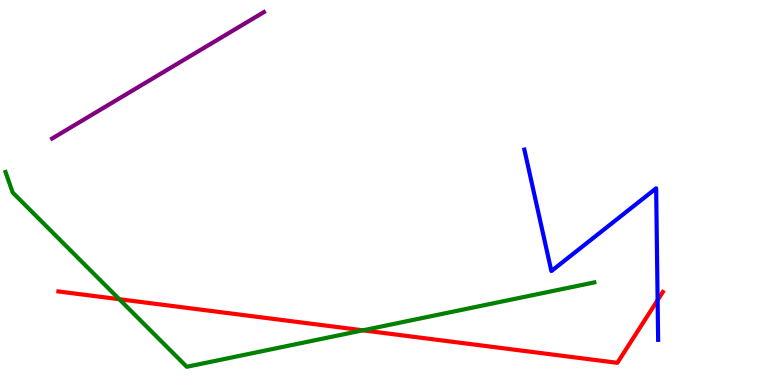[{'lines': ['blue', 'red'], 'intersections': [{'x': 8.49, 'y': 2.2}]}, {'lines': ['green', 'red'], 'intersections': [{'x': 1.54, 'y': 2.23}, {'x': 4.68, 'y': 1.42}]}, {'lines': ['purple', 'red'], 'intersections': []}, {'lines': ['blue', 'green'], 'intersections': []}, {'lines': ['blue', 'purple'], 'intersections': []}, {'lines': ['green', 'purple'], 'intersections': []}]